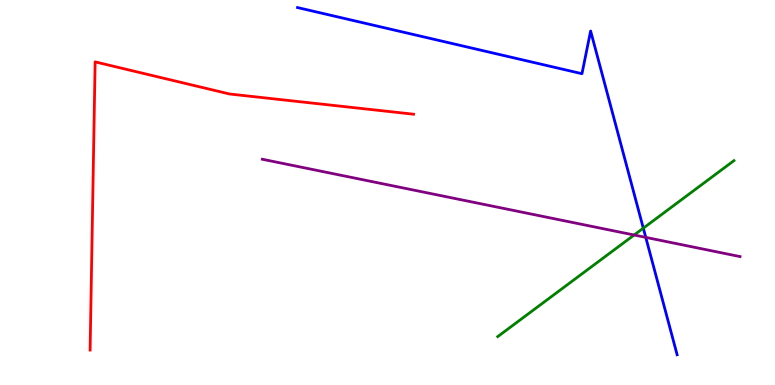[{'lines': ['blue', 'red'], 'intersections': []}, {'lines': ['green', 'red'], 'intersections': []}, {'lines': ['purple', 'red'], 'intersections': []}, {'lines': ['blue', 'green'], 'intersections': [{'x': 8.3, 'y': 4.07}]}, {'lines': ['blue', 'purple'], 'intersections': [{'x': 8.33, 'y': 3.83}]}, {'lines': ['green', 'purple'], 'intersections': [{'x': 8.18, 'y': 3.9}]}]